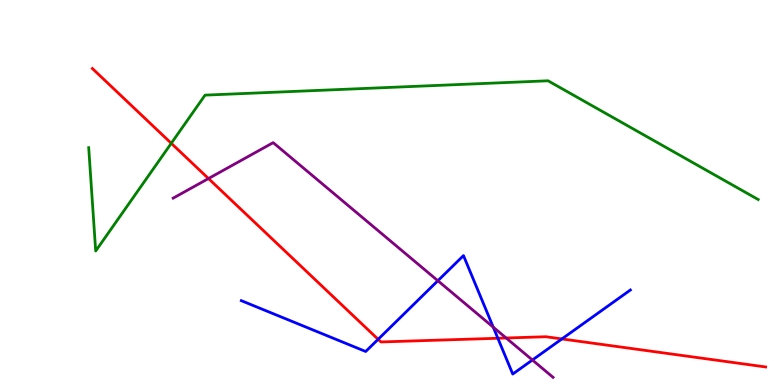[{'lines': ['blue', 'red'], 'intersections': [{'x': 4.88, 'y': 1.19}, {'x': 6.42, 'y': 1.21}, {'x': 7.25, 'y': 1.2}]}, {'lines': ['green', 'red'], 'intersections': [{'x': 2.21, 'y': 6.28}]}, {'lines': ['purple', 'red'], 'intersections': [{'x': 2.69, 'y': 5.36}, {'x': 6.53, 'y': 1.22}]}, {'lines': ['blue', 'green'], 'intersections': []}, {'lines': ['blue', 'purple'], 'intersections': [{'x': 5.65, 'y': 2.71}, {'x': 6.36, 'y': 1.5}, {'x': 6.87, 'y': 0.649}]}, {'lines': ['green', 'purple'], 'intersections': []}]